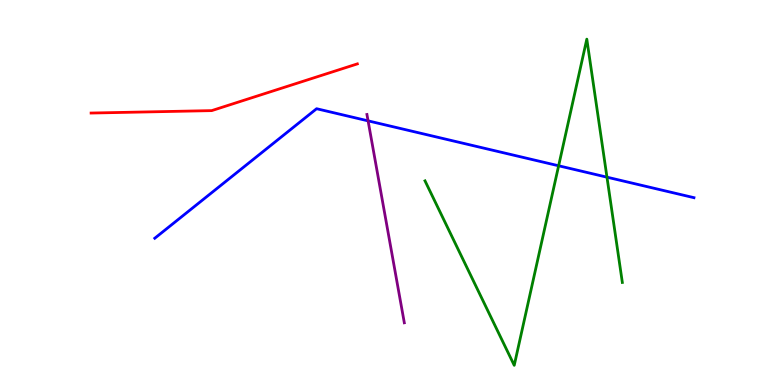[{'lines': ['blue', 'red'], 'intersections': []}, {'lines': ['green', 'red'], 'intersections': []}, {'lines': ['purple', 'red'], 'intersections': []}, {'lines': ['blue', 'green'], 'intersections': [{'x': 7.21, 'y': 5.69}, {'x': 7.83, 'y': 5.4}]}, {'lines': ['blue', 'purple'], 'intersections': [{'x': 4.75, 'y': 6.86}]}, {'lines': ['green', 'purple'], 'intersections': []}]